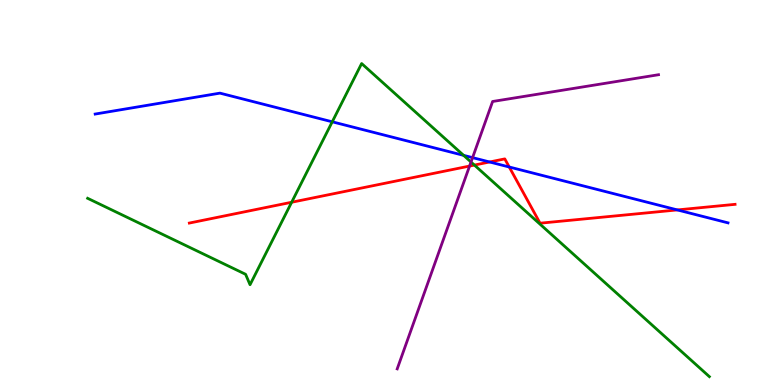[{'lines': ['blue', 'red'], 'intersections': [{'x': 6.32, 'y': 5.79}, {'x': 6.57, 'y': 5.66}, {'x': 8.74, 'y': 4.55}]}, {'lines': ['green', 'red'], 'intersections': [{'x': 3.76, 'y': 4.75}, {'x': 6.12, 'y': 5.71}]}, {'lines': ['purple', 'red'], 'intersections': [{'x': 6.06, 'y': 5.69}]}, {'lines': ['blue', 'green'], 'intersections': [{'x': 4.29, 'y': 6.84}, {'x': 5.98, 'y': 5.97}]}, {'lines': ['blue', 'purple'], 'intersections': [{'x': 6.1, 'y': 5.91}]}, {'lines': ['green', 'purple'], 'intersections': [{'x': 6.08, 'y': 5.79}]}]